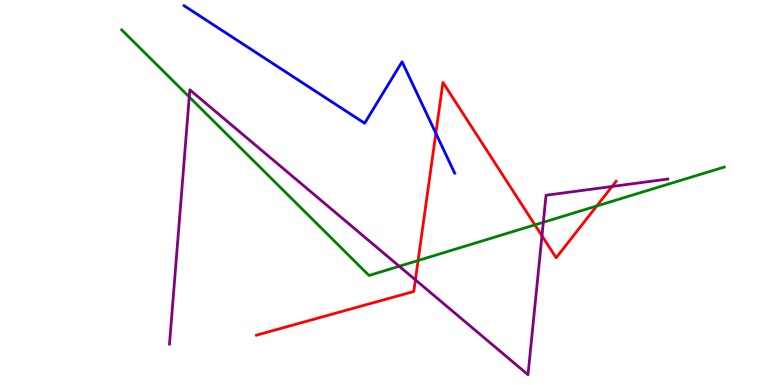[{'lines': ['blue', 'red'], 'intersections': [{'x': 5.62, 'y': 6.54}]}, {'lines': ['green', 'red'], 'intersections': [{'x': 5.39, 'y': 3.23}, {'x': 6.9, 'y': 4.16}, {'x': 7.7, 'y': 4.65}]}, {'lines': ['purple', 'red'], 'intersections': [{'x': 5.36, 'y': 2.73}, {'x': 6.99, 'y': 3.88}, {'x': 7.9, 'y': 5.16}]}, {'lines': ['blue', 'green'], 'intersections': []}, {'lines': ['blue', 'purple'], 'intersections': []}, {'lines': ['green', 'purple'], 'intersections': [{'x': 2.44, 'y': 7.48}, {'x': 5.15, 'y': 3.08}, {'x': 7.01, 'y': 4.23}]}]